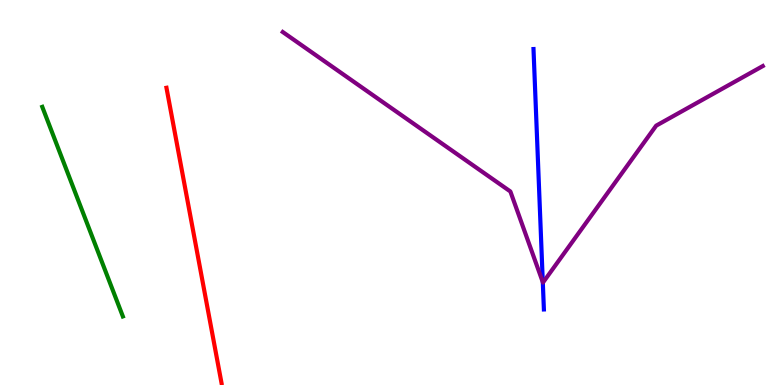[{'lines': ['blue', 'red'], 'intersections': []}, {'lines': ['green', 'red'], 'intersections': []}, {'lines': ['purple', 'red'], 'intersections': []}, {'lines': ['blue', 'green'], 'intersections': []}, {'lines': ['blue', 'purple'], 'intersections': [{'x': 7.0, 'y': 2.67}]}, {'lines': ['green', 'purple'], 'intersections': []}]